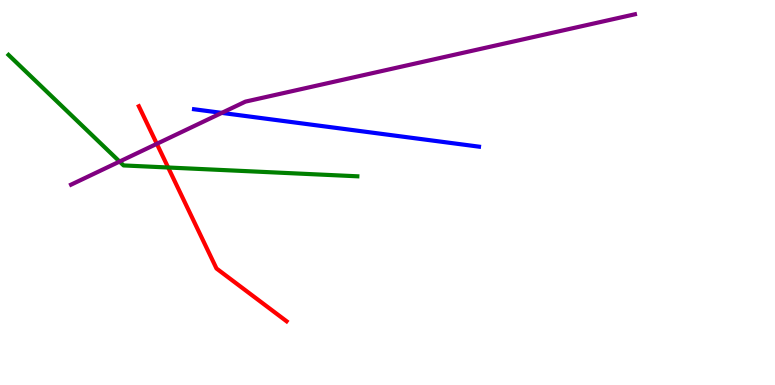[{'lines': ['blue', 'red'], 'intersections': []}, {'lines': ['green', 'red'], 'intersections': [{'x': 2.17, 'y': 5.65}]}, {'lines': ['purple', 'red'], 'intersections': [{'x': 2.02, 'y': 6.26}]}, {'lines': ['blue', 'green'], 'intersections': []}, {'lines': ['blue', 'purple'], 'intersections': [{'x': 2.86, 'y': 7.07}]}, {'lines': ['green', 'purple'], 'intersections': [{'x': 1.54, 'y': 5.8}]}]